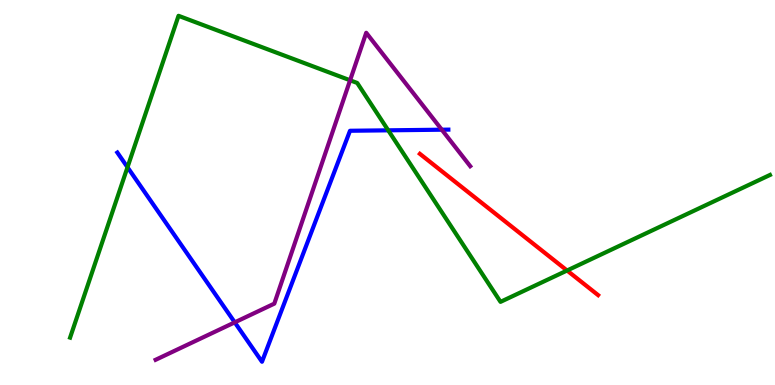[{'lines': ['blue', 'red'], 'intersections': []}, {'lines': ['green', 'red'], 'intersections': [{'x': 7.32, 'y': 2.97}]}, {'lines': ['purple', 'red'], 'intersections': []}, {'lines': ['blue', 'green'], 'intersections': [{'x': 1.65, 'y': 5.66}, {'x': 5.01, 'y': 6.61}]}, {'lines': ['blue', 'purple'], 'intersections': [{'x': 3.03, 'y': 1.63}, {'x': 5.7, 'y': 6.63}]}, {'lines': ['green', 'purple'], 'intersections': [{'x': 4.52, 'y': 7.91}]}]